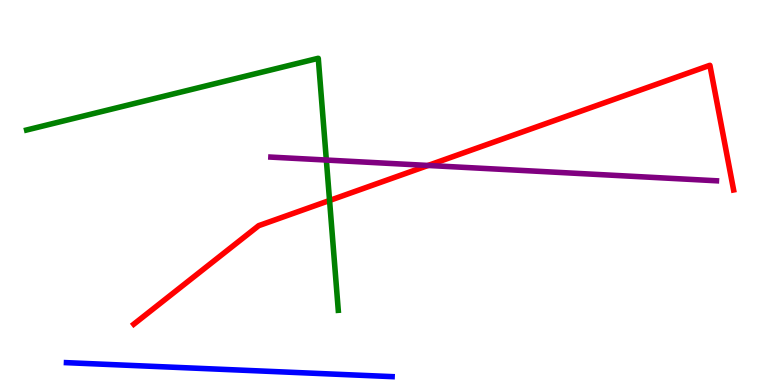[{'lines': ['blue', 'red'], 'intersections': []}, {'lines': ['green', 'red'], 'intersections': [{'x': 4.25, 'y': 4.79}]}, {'lines': ['purple', 'red'], 'intersections': [{'x': 5.52, 'y': 5.7}]}, {'lines': ['blue', 'green'], 'intersections': []}, {'lines': ['blue', 'purple'], 'intersections': []}, {'lines': ['green', 'purple'], 'intersections': [{'x': 4.21, 'y': 5.84}]}]